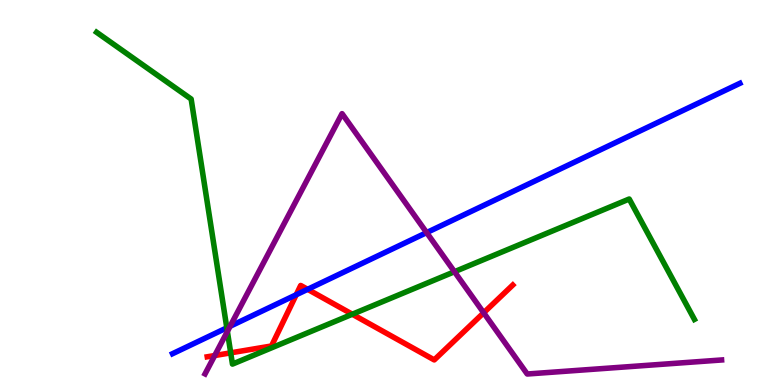[{'lines': ['blue', 'red'], 'intersections': [{'x': 3.82, 'y': 2.34}, {'x': 3.97, 'y': 2.49}]}, {'lines': ['green', 'red'], 'intersections': [{'x': 2.98, 'y': 0.835}, {'x': 4.55, 'y': 1.84}]}, {'lines': ['purple', 'red'], 'intersections': [{'x': 2.77, 'y': 0.765}, {'x': 6.24, 'y': 1.88}]}, {'lines': ['blue', 'green'], 'intersections': [{'x': 2.93, 'y': 1.48}]}, {'lines': ['blue', 'purple'], 'intersections': [{'x': 2.97, 'y': 1.53}, {'x': 5.51, 'y': 3.96}]}, {'lines': ['green', 'purple'], 'intersections': [{'x': 2.93, 'y': 1.39}, {'x': 5.86, 'y': 2.94}]}]